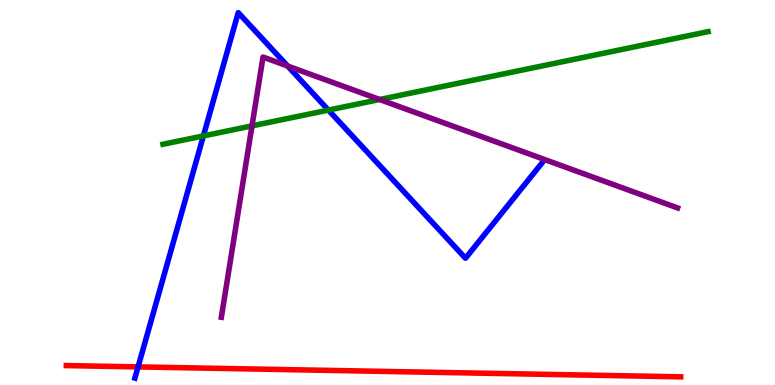[{'lines': ['blue', 'red'], 'intersections': [{'x': 1.78, 'y': 0.47}]}, {'lines': ['green', 'red'], 'intersections': []}, {'lines': ['purple', 'red'], 'intersections': []}, {'lines': ['blue', 'green'], 'intersections': [{'x': 2.62, 'y': 6.47}, {'x': 4.24, 'y': 7.14}]}, {'lines': ['blue', 'purple'], 'intersections': [{'x': 3.71, 'y': 8.29}]}, {'lines': ['green', 'purple'], 'intersections': [{'x': 3.25, 'y': 6.73}, {'x': 4.9, 'y': 7.42}]}]